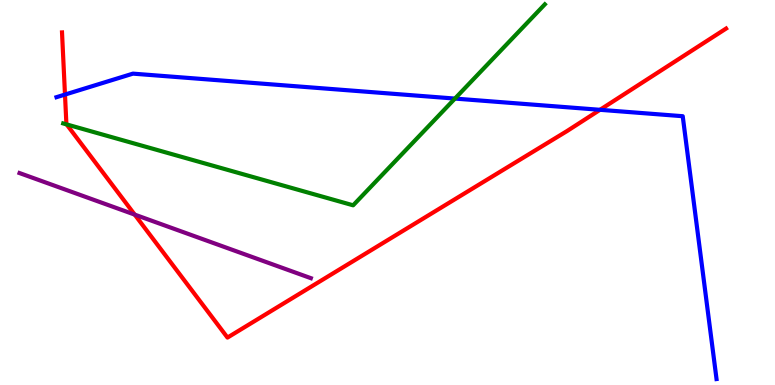[{'lines': ['blue', 'red'], 'intersections': [{'x': 0.839, 'y': 7.54}, {'x': 7.74, 'y': 7.15}]}, {'lines': ['green', 'red'], 'intersections': [{'x': 0.86, 'y': 6.77}]}, {'lines': ['purple', 'red'], 'intersections': [{'x': 1.74, 'y': 4.43}]}, {'lines': ['blue', 'green'], 'intersections': [{'x': 5.87, 'y': 7.44}]}, {'lines': ['blue', 'purple'], 'intersections': []}, {'lines': ['green', 'purple'], 'intersections': []}]